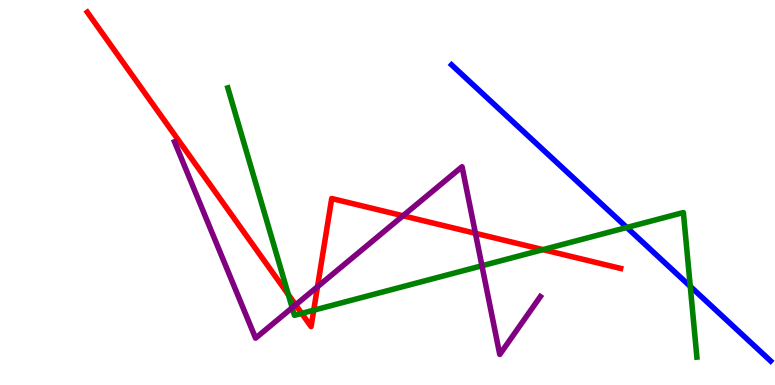[{'lines': ['blue', 'red'], 'intersections': []}, {'lines': ['green', 'red'], 'intersections': [{'x': 3.72, 'y': 2.35}, {'x': 3.89, 'y': 1.86}, {'x': 4.05, 'y': 1.94}, {'x': 7.01, 'y': 3.52}]}, {'lines': ['purple', 'red'], 'intersections': [{'x': 3.81, 'y': 2.08}, {'x': 4.1, 'y': 2.55}, {'x': 5.2, 'y': 4.4}, {'x': 6.13, 'y': 3.94}]}, {'lines': ['blue', 'green'], 'intersections': [{'x': 8.09, 'y': 4.09}, {'x': 8.91, 'y': 2.56}]}, {'lines': ['blue', 'purple'], 'intersections': []}, {'lines': ['green', 'purple'], 'intersections': [{'x': 3.77, 'y': 2.01}, {'x': 6.22, 'y': 3.1}]}]